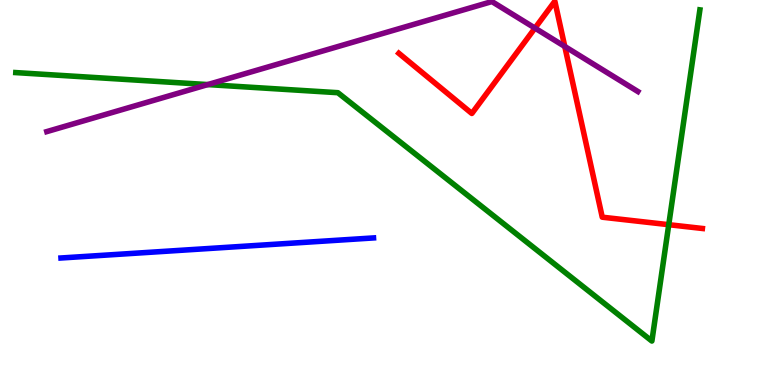[{'lines': ['blue', 'red'], 'intersections': []}, {'lines': ['green', 'red'], 'intersections': [{'x': 8.63, 'y': 4.16}]}, {'lines': ['purple', 'red'], 'intersections': [{'x': 6.9, 'y': 9.27}, {'x': 7.29, 'y': 8.79}]}, {'lines': ['blue', 'green'], 'intersections': []}, {'lines': ['blue', 'purple'], 'intersections': []}, {'lines': ['green', 'purple'], 'intersections': [{'x': 2.68, 'y': 7.8}]}]